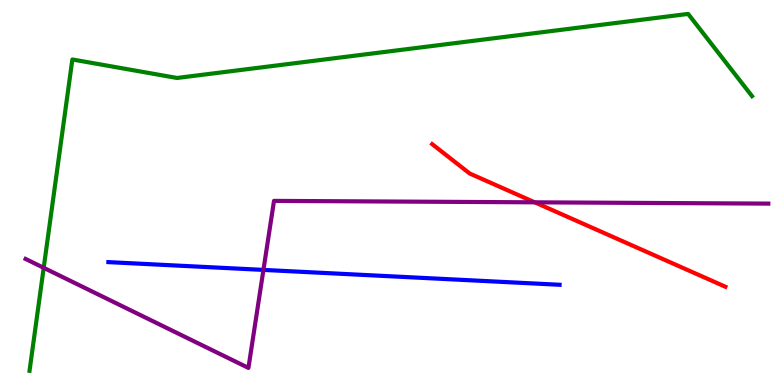[{'lines': ['blue', 'red'], 'intersections': []}, {'lines': ['green', 'red'], 'intersections': []}, {'lines': ['purple', 'red'], 'intersections': [{'x': 6.9, 'y': 4.74}]}, {'lines': ['blue', 'green'], 'intersections': []}, {'lines': ['blue', 'purple'], 'intersections': [{'x': 3.4, 'y': 2.99}]}, {'lines': ['green', 'purple'], 'intersections': [{'x': 0.564, 'y': 3.04}]}]